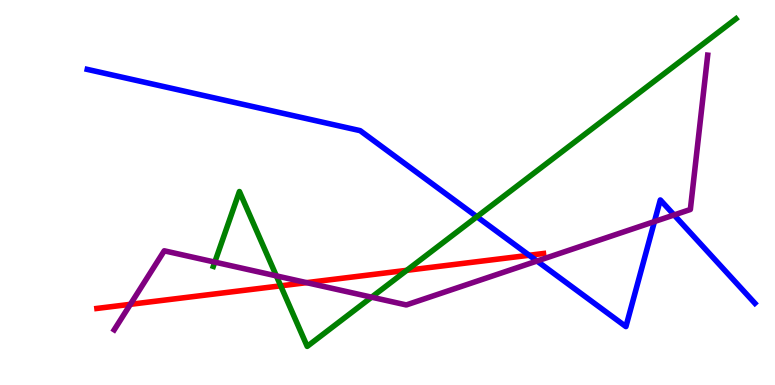[{'lines': ['blue', 'red'], 'intersections': [{'x': 6.83, 'y': 3.37}]}, {'lines': ['green', 'red'], 'intersections': [{'x': 3.62, 'y': 2.58}, {'x': 5.25, 'y': 2.98}]}, {'lines': ['purple', 'red'], 'intersections': [{'x': 1.68, 'y': 2.1}, {'x': 3.96, 'y': 2.66}]}, {'lines': ['blue', 'green'], 'intersections': [{'x': 6.15, 'y': 4.37}]}, {'lines': ['blue', 'purple'], 'intersections': [{'x': 6.93, 'y': 3.22}, {'x': 8.44, 'y': 4.25}, {'x': 8.7, 'y': 4.42}]}, {'lines': ['green', 'purple'], 'intersections': [{'x': 2.77, 'y': 3.19}, {'x': 3.57, 'y': 2.83}, {'x': 4.79, 'y': 2.28}]}]